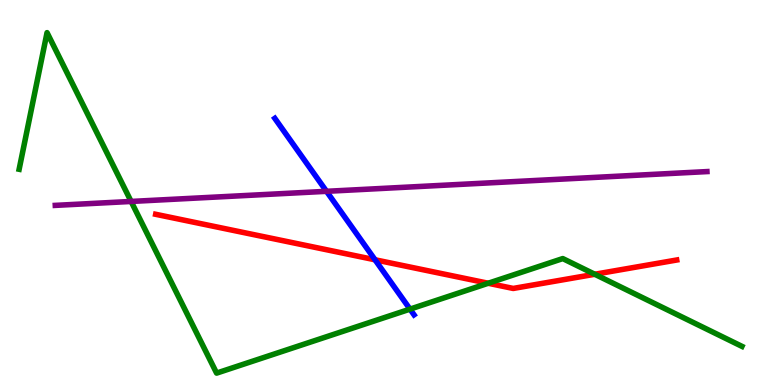[{'lines': ['blue', 'red'], 'intersections': [{'x': 4.84, 'y': 3.25}]}, {'lines': ['green', 'red'], 'intersections': [{'x': 6.3, 'y': 2.64}, {'x': 7.67, 'y': 2.88}]}, {'lines': ['purple', 'red'], 'intersections': []}, {'lines': ['blue', 'green'], 'intersections': [{'x': 5.29, 'y': 1.97}]}, {'lines': ['blue', 'purple'], 'intersections': [{'x': 4.21, 'y': 5.03}]}, {'lines': ['green', 'purple'], 'intersections': [{'x': 1.69, 'y': 4.77}]}]